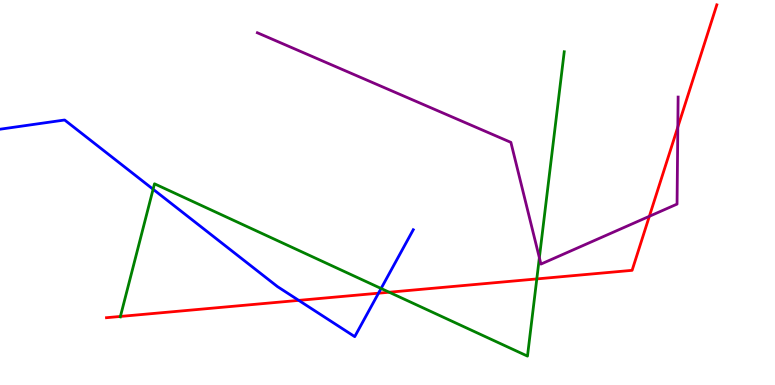[{'lines': ['blue', 'red'], 'intersections': [{'x': 3.85, 'y': 2.2}, {'x': 4.88, 'y': 2.38}]}, {'lines': ['green', 'red'], 'intersections': [{'x': 1.55, 'y': 1.78}, {'x': 5.02, 'y': 2.41}, {'x': 6.93, 'y': 2.76}]}, {'lines': ['purple', 'red'], 'intersections': [{'x': 8.38, 'y': 4.38}, {'x': 8.75, 'y': 6.7}]}, {'lines': ['blue', 'green'], 'intersections': [{'x': 1.98, 'y': 5.08}, {'x': 4.92, 'y': 2.51}]}, {'lines': ['blue', 'purple'], 'intersections': []}, {'lines': ['green', 'purple'], 'intersections': [{'x': 6.96, 'y': 3.31}]}]